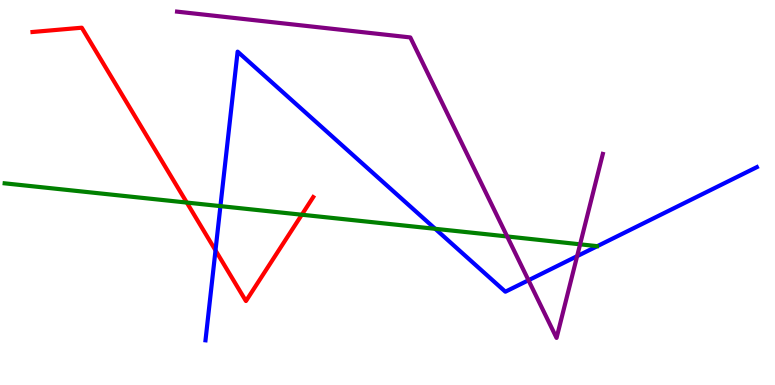[{'lines': ['blue', 'red'], 'intersections': [{'x': 2.78, 'y': 3.5}]}, {'lines': ['green', 'red'], 'intersections': [{'x': 2.41, 'y': 4.74}, {'x': 3.89, 'y': 4.42}]}, {'lines': ['purple', 'red'], 'intersections': []}, {'lines': ['blue', 'green'], 'intersections': [{'x': 2.84, 'y': 4.65}, {'x': 5.62, 'y': 4.06}]}, {'lines': ['blue', 'purple'], 'intersections': [{'x': 6.82, 'y': 2.72}, {'x': 7.45, 'y': 3.35}]}, {'lines': ['green', 'purple'], 'intersections': [{'x': 6.54, 'y': 3.86}, {'x': 7.49, 'y': 3.65}]}]